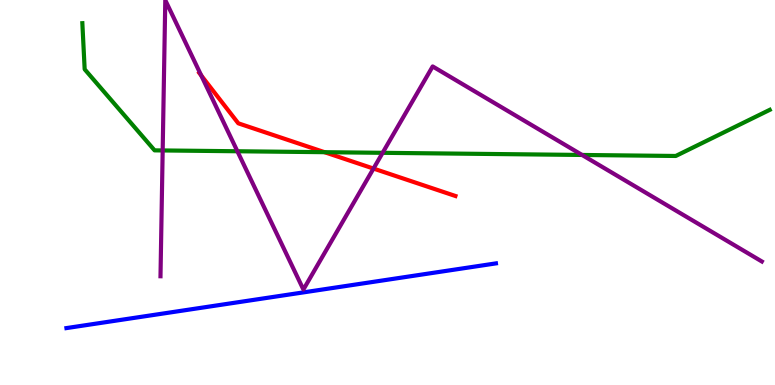[{'lines': ['blue', 'red'], 'intersections': []}, {'lines': ['green', 'red'], 'intersections': [{'x': 4.19, 'y': 6.05}]}, {'lines': ['purple', 'red'], 'intersections': [{'x': 2.6, 'y': 8.04}, {'x': 4.82, 'y': 5.62}]}, {'lines': ['blue', 'green'], 'intersections': []}, {'lines': ['blue', 'purple'], 'intersections': []}, {'lines': ['green', 'purple'], 'intersections': [{'x': 2.1, 'y': 6.09}, {'x': 3.06, 'y': 6.07}, {'x': 4.94, 'y': 6.03}, {'x': 7.51, 'y': 5.97}]}]